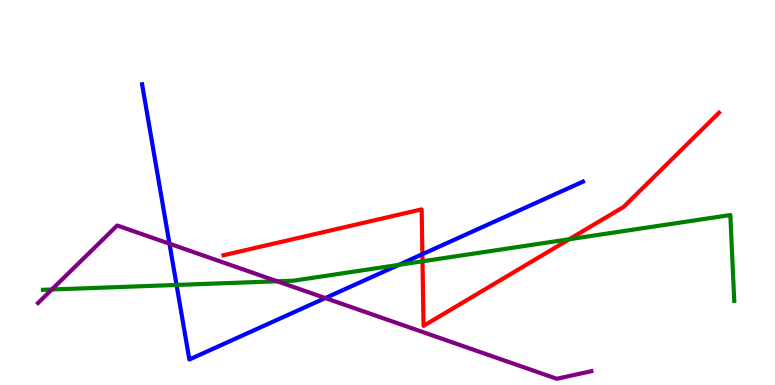[{'lines': ['blue', 'red'], 'intersections': [{'x': 5.45, 'y': 3.4}]}, {'lines': ['green', 'red'], 'intersections': [{'x': 5.45, 'y': 3.21}, {'x': 7.35, 'y': 3.79}]}, {'lines': ['purple', 'red'], 'intersections': []}, {'lines': ['blue', 'green'], 'intersections': [{'x': 2.28, 'y': 2.6}, {'x': 5.15, 'y': 3.12}]}, {'lines': ['blue', 'purple'], 'intersections': [{'x': 2.19, 'y': 3.67}, {'x': 4.2, 'y': 2.26}]}, {'lines': ['green', 'purple'], 'intersections': [{'x': 0.669, 'y': 2.48}, {'x': 3.58, 'y': 2.69}]}]